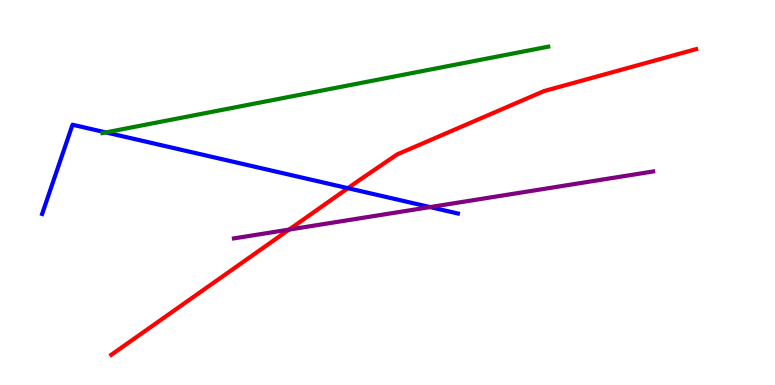[{'lines': ['blue', 'red'], 'intersections': [{'x': 4.49, 'y': 5.11}]}, {'lines': ['green', 'red'], 'intersections': []}, {'lines': ['purple', 'red'], 'intersections': [{'x': 3.73, 'y': 4.04}]}, {'lines': ['blue', 'green'], 'intersections': [{'x': 1.37, 'y': 6.56}]}, {'lines': ['blue', 'purple'], 'intersections': [{'x': 5.55, 'y': 4.62}]}, {'lines': ['green', 'purple'], 'intersections': []}]